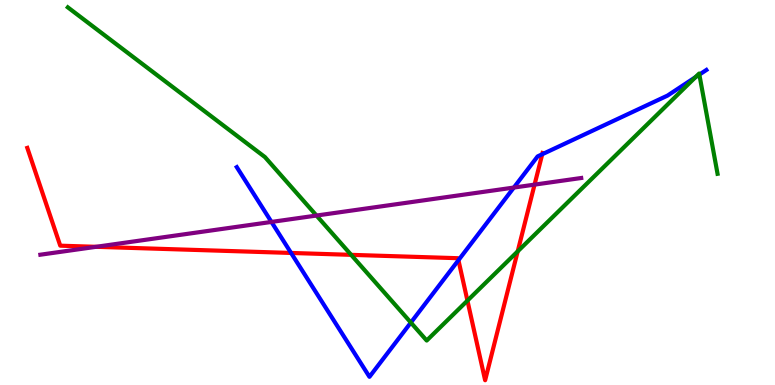[{'lines': ['blue', 'red'], 'intersections': [{'x': 3.76, 'y': 3.43}, {'x': 5.92, 'y': 3.24}, {'x': 7.0, 'y': 5.99}]}, {'lines': ['green', 'red'], 'intersections': [{'x': 4.53, 'y': 3.38}, {'x': 6.03, 'y': 2.19}, {'x': 6.68, 'y': 3.47}]}, {'lines': ['purple', 'red'], 'intersections': [{'x': 1.24, 'y': 3.59}, {'x': 6.9, 'y': 5.2}]}, {'lines': ['blue', 'green'], 'intersections': [{'x': 5.3, 'y': 1.62}, {'x': 8.97, 'y': 8.0}, {'x': 9.02, 'y': 8.06}]}, {'lines': ['blue', 'purple'], 'intersections': [{'x': 3.5, 'y': 4.24}, {'x': 6.63, 'y': 5.13}]}, {'lines': ['green', 'purple'], 'intersections': [{'x': 4.08, 'y': 4.4}]}]